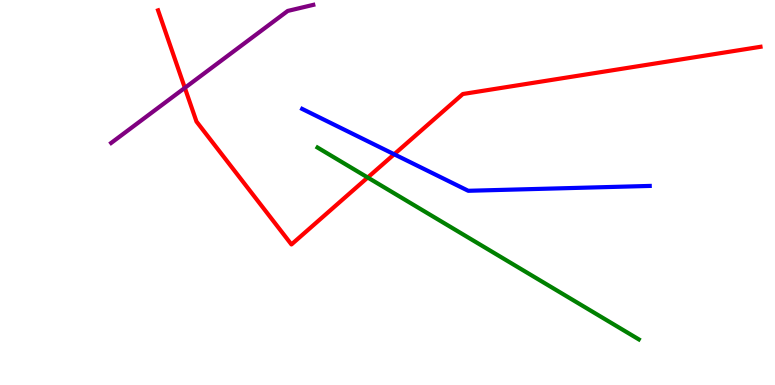[{'lines': ['blue', 'red'], 'intersections': [{'x': 5.09, 'y': 5.99}]}, {'lines': ['green', 'red'], 'intersections': [{'x': 4.74, 'y': 5.39}]}, {'lines': ['purple', 'red'], 'intersections': [{'x': 2.39, 'y': 7.72}]}, {'lines': ['blue', 'green'], 'intersections': []}, {'lines': ['blue', 'purple'], 'intersections': []}, {'lines': ['green', 'purple'], 'intersections': []}]